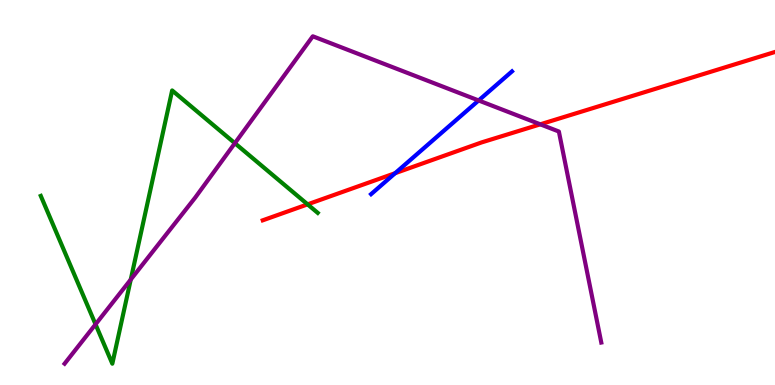[{'lines': ['blue', 'red'], 'intersections': [{'x': 5.1, 'y': 5.5}]}, {'lines': ['green', 'red'], 'intersections': [{'x': 3.97, 'y': 4.69}]}, {'lines': ['purple', 'red'], 'intersections': [{'x': 6.97, 'y': 6.77}]}, {'lines': ['blue', 'green'], 'intersections': []}, {'lines': ['blue', 'purple'], 'intersections': [{'x': 6.18, 'y': 7.39}]}, {'lines': ['green', 'purple'], 'intersections': [{'x': 1.23, 'y': 1.58}, {'x': 1.69, 'y': 2.74}, {'x': 3.03, 'y': 6.28}]}]